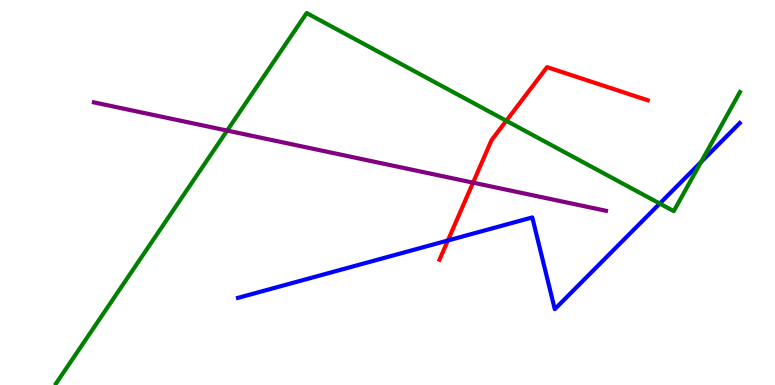[{'lines': ['blue', 'red'], 'intersections': [{'x': 5.78, 'y': 3.75}]}, {'lines': ['green', 'red'], 'intersections': [{'x': 6.53, 'y': 6.86}]}, {'lines': ['purple', 'red'], 'intersections': [{'x': 6.1, 'y': 5.26}]}, {'lines': ['blue', 'green'], 'intersections': [{'x': 8.51, 'y': 4.71}, {'x': 9.05, 'y': 5.79}]}, {'lines': ['blue', 'purple'], 'intersections': []}, {'lines': ['green', 'purple'], 'intersections': [{'x': 2.93, 'y': 6.61}]}]